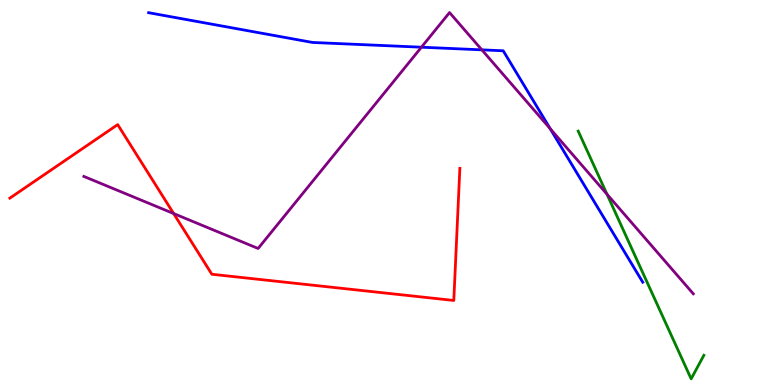[{'lines': ['blue', 'red'], 'intersections': []}, {'lines': ['green', 'red'], 'intersections': []}, {'lines': ['purple', 'red'], 'intersections': [{'x': 2.24, 'y': 4.45}]}, {'lines': ['blue', 'green'], 'intersections': []}, {'lines': ['blue', 'purple'], 'intersections': [{'x': 5.44, 'y': 8.77}, {'x': 6.22, 'y': 8.71}, {'x': 7.1, 'y': 6.66}]}, {'lines': ['green', 'purple'], 'intersections': [{'x': 7.83, 'y': 4.96}]}]